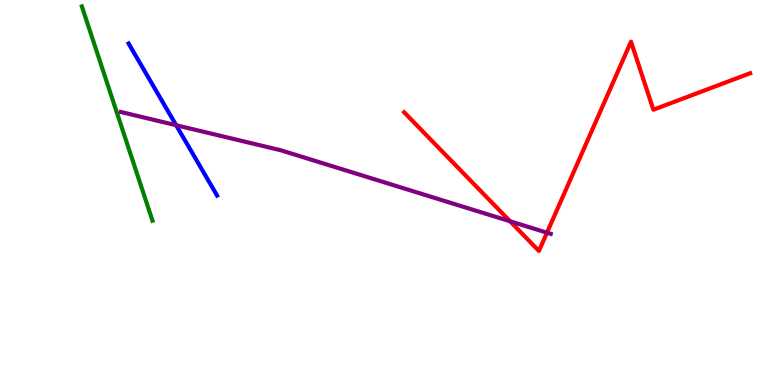[{'lines': ['blue', 'red'], 'intersections': []}, {'lines': ['green', 'red'], 'intersections': []}, {'lines': ['purple', 'red'], 'intersections': [{'x': 6.58, 'y': 4.25}, {'x': 7.06, 'y': 3.96}]}, {'lines': ['blue', 'green'], 'intersections': []}, {'lines': ['blue', 'purple'], 'intersections': [{'x': 2.27, 'y': 6.75}]}, {'lines': ['green', 'purple'], 'intersections': []}]